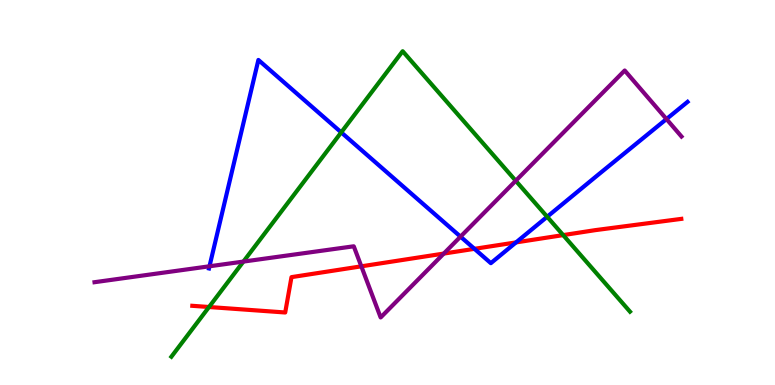[{'lines': ['blue', 'red'], 'intersections': [{'x': 6.12, 'y': 3.54}, {'x': 6.66, 'y': 3.7}]}, {'lines': ['green', 'red'], 'intersections': [{'x': 2.7, 'y': 2.03}, {'x': 7.27, 'y': 3.89}]}, {'lines': ['purple', 'red'], 'intersections': [{'x': 4.66, 'y': 3.08}, {'x': 5.73, 'y': 3.41}]}, {'lines': ['blue', 'green'], 'intersections': [{'x': 4.4, 'y': 6.56}, {'x': 7.06, 'y': 4.37}]}, {'lines': ['blue', 'purple'], 'intersections': [{'x': 2.7, 'y': 3.08}, {'x': 5.94, 'y': 3.85}, {'x': 8.6, 'y': 6.91}]}, {'lines': ['green', 'purple'], 'intersections': [{'x': 3.14, 'y': 3.21}, {'x': 6.65, 'y': 5.3}]}]